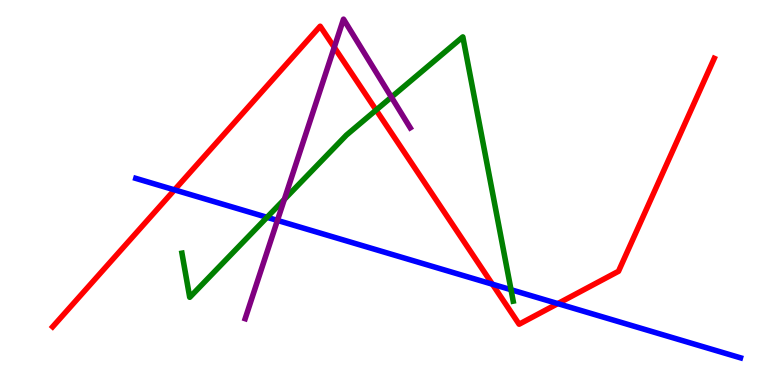[{'lines': ['blue', 'red'], 'intersections': [{'x': 2.25, 'y': 5.07}, {'x': 6.35, 'y': 2.62}, {'x': 7.2, 'y': 2.11}]}, {'lines': ['green', 'red'], 'intersections': [{'x': 4.85, 'y': 7.14}]}, {'lines': ['purple', 'red'], 'intersections': [{'x': 4.31, 'y': 8.77}]}, {'lines': ['blue', 'green'], 'intersections': [{'x': 3.45, 'y': 4.36}, {'x': 6.59, 'y': 2.47}]}, {'lines': ['blue', 'purple'], 'intersections': [{'x': 3.58, 'y': 4.28}]}, {'lines': ['green', 'purple'], 'intersections': [{'x': 3.67, 'y': 4.82}, {'x': 5.05, 'y': 7.48}]}]